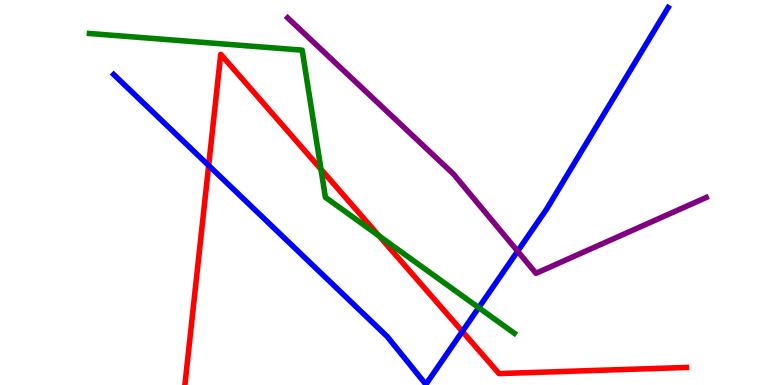[{'lines': ['blue', 'red'], 'intersections': [{'x': 2.69, 'y': 5.7}, {'x': 5.97, 'y': 1.39}]}, {'lines': ['green', 'red'], 'intersections': [{'x': 4.14, 'y': 5.6}, {'x': 4.89, 'y': 3.87}]}, {'lines': ['purple', 'red'], 'intersections': []}, {'lines': ['blue', 'green'], 'intersections': [{'x': 6.18, 'y': 2.01}]}, {'lines': ['blue', 'purple'], 'intersections': [{'x': 6.68, 'y': 3.48}]}, {'lines': ['green', 'purple'], 'intersections': []}]